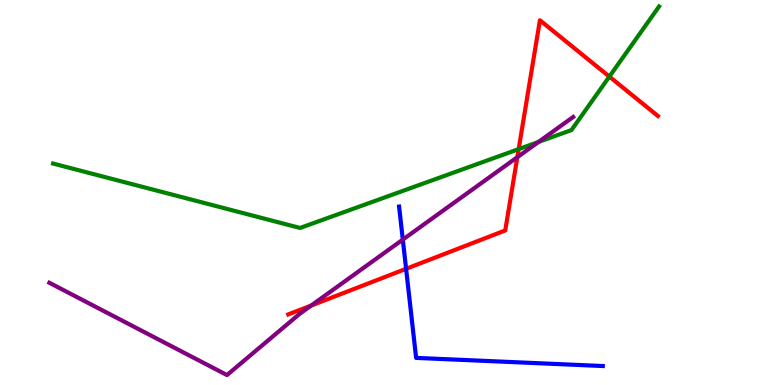[{'lines': ['blue', 'red'], 'intersections': [{'x': 5.24, 'y': 3.02}]}, {'lines': ['green', 'red'], 'intersections': [{'x': 6.69, 'y': 6.13}, {'x': 7.86, 'y': 8.01}]}, {'lines': ['purple', 'red'], 'intersections': [{'x': 4.02, 'y': 2.06}, {'x': 6.68, 'y': 5.92}]}, {'lines': ['blue', 'green'], 'intersections': []}, {'lines': ['blue', 'purple'], 'intersections': [{'x': 5.2, 'y': 3.78}]}, {'lines': ['green', 'purple'], 'intersections': [{'x': 6.95, 'y': 6.31}]}]